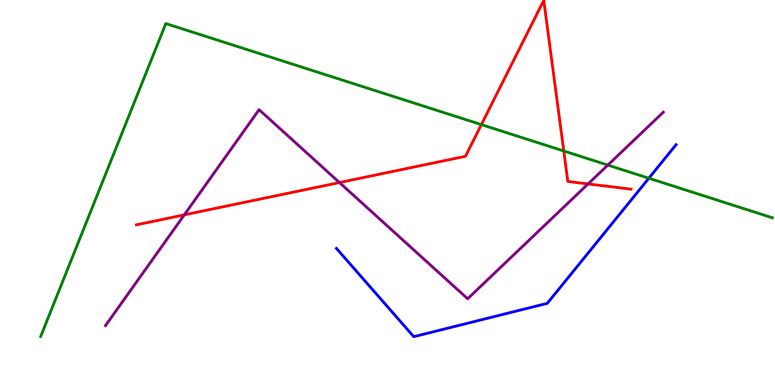[{'lines': ['blue', 'red'], 'intersections': []}, {'lines': ['green', 'red'], 'intersections': [{'x': 6.21, 'y': 6.76}, {'x': 7.27, 'y': 6.08}]}, {'lines': ['purple', 'red'], 'intersections': [{'x': 2.38, 'y': 4.42}, {'x': 4.38, 'y': 5.26}, {'x': 7.59, 'y': 5.22}]}, {'lines': ['blue', 'green'], 'intersections': [{'x': 8.37, 'y': 5.37}]}, {'lines': ['blue', 'purple'], 'intersections': []}, {'lines': ['green', 'purple'], 'intersections': [{'x': 7.84, 'y': 5.71}]}]